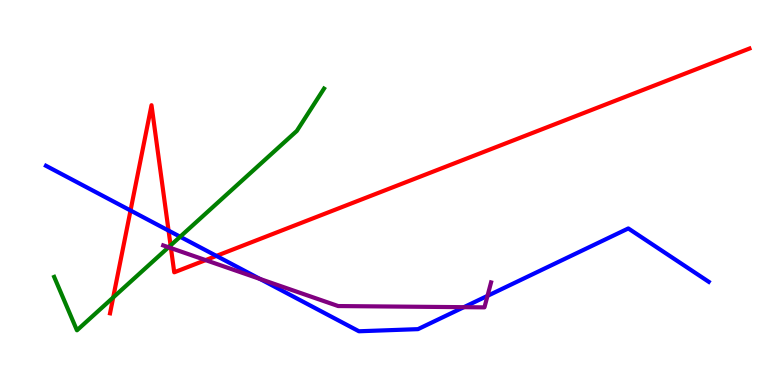[{'lines': ['blue', 'red'], 'intersections': [{'x': 1.68, 'y': 4.53}, {'x': 2.18, 'y': 4.01}, {'x': 2.79, 'y': 3.35}]}, {'lines': ['green', 'red'], 'intersections': [{'x': 1.46, 'y': 2.27}, {'x': 2.2, 'y': 3.63}]}, {'lines': ['purple', 'red'], 'intersections': [{'x': 2.21, 'y': 3.56}, {'x': 2.65, 'y': 3.24}]}, {'lines': ['blue', 'green'], 'intersections': [{'x': 2.32, 'y': 3.85}]}, {'lines': ['blue', 'purple'], 'intersections': [{'x': 3.36, 'y': 2.75}, {'x': 5.99, 'y': 2.02}, {'x': 6.29, 'y': 2.32}]}, {'lines': ['green', 'purple'], 'intersections': [{'x': 2.17, 'y': 3.58}]}]